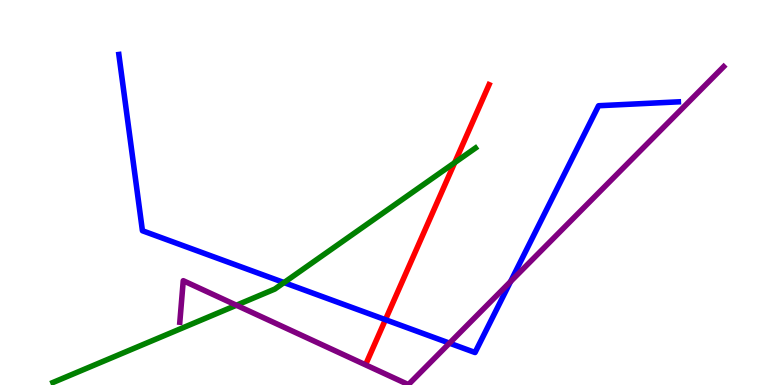[{'lines': ['blue', 'red'], 'intersections': [{'x': 4.97, 'y': 1.7}]}, {'lines': ['green', 'red'], 'intersections': [{'x': 5.87, 'y': 5.78}]}, {'lines': ['purple', 'red'], 'intersections': []}, {'lines': ['blue', 'green'], 'intersections': [{'x': 3.66, 'y': 2.66}]}, {'lines': ['blue', 'purple'], 'intersections': [{'x': 5.8, 'y': 1.09}, {'x': 6.59, 'y': 2.69}]}, {'lines': ['green', 'purple'], 'intersections': [{'x': 3.05, 'y': 2.07}]}]